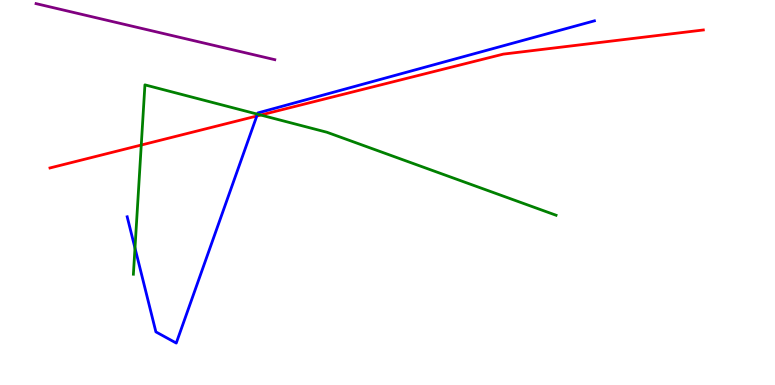[{'lines': ['blue', 'red'], 'intersections': [{'x': 3.31, 'y': 6.99}]}, {'lines': ['green', 'red'], 'intersections': [{'x': 1.82, 'y': 6.23}, {'x': 3.36, 'y': 7.01}]}, {'lines': ['purple', 'red'], 'intersections': []}, {'lines': ['blue', 'green'], 'intersections': [{'x': 1.74, 'y': 3.56}, {'x': 3.32, 'y': 7.03}]}, {'lines': ['blue', 'purple'], 'intersections': []}, {'lines': ['green', 'purple'], 'intersections': []}]